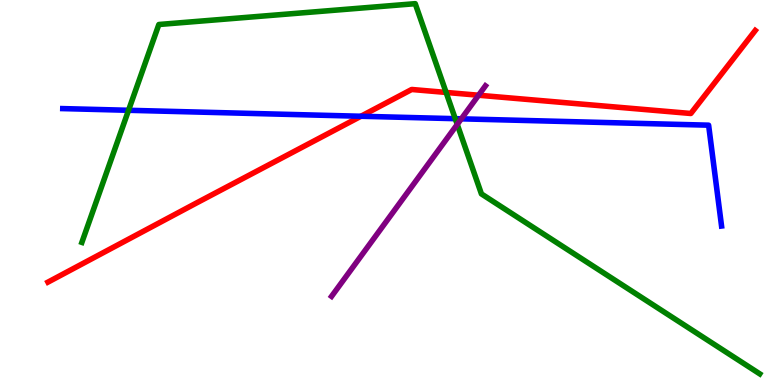[{'lines': ['blue', 'red'], 'intersections': [{'x': 4.66, 'y': 6.98}]}, {'lines': ['green', 'red'], 'intersections': [{'x': 5.76, 'y': 7.6}]}, {'lines': ['purple', 'red'], 'intersections': [{'x': 6.18, 'y': 7.53}]}, {'lines': ['blue', 'green'], 'intersections': [{'x': 1.66, 'y': 7.14}, {'x': 5.87, 'y': 6.92}]}, {'lines': ['blue', 'purple'], 'intersections': [{'x': 5.95, 'y': 6.91}]}, {'lines': ['green', 'purple'], 'intersections': [{'x': 5.9, 'y': 6.77}]}]